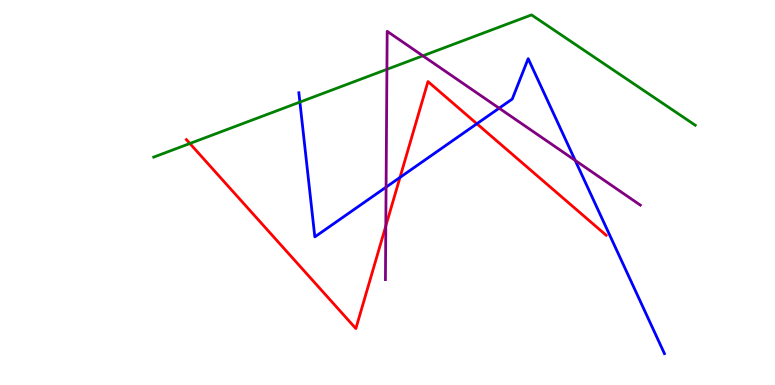[{'lines': ['blue', 'red'], 'intersections': [{'x': 5.16, 'y': 5.39}, {'x': 6.15, 'y': 6.79}]}, {'lines': ['green', 'red'], 'intersections': [{'x': 2.45, 'y': 6.27}]}, {'lines': ['purple', 'red'], 'intersections': [{'x': 4.98, 'y': 4.13}]}, {'lines': ['blue', 'green'], 'intersections': [{'x': 3.87, 'y': 7.35}]}, {'lines': ['blue', 'purple'], 'intersections': [{'x': 4.98, 'y': 5.14}, {'x': 6.44, 'y': 7.19}, {'x': 7.42, 'y': 5.83}]}, {'lines': ['green', 'purple'], 'intersections': [{'x': 4.99, 'y': 8.2}, {'x': 5.46, 'y': 8.55}]}]